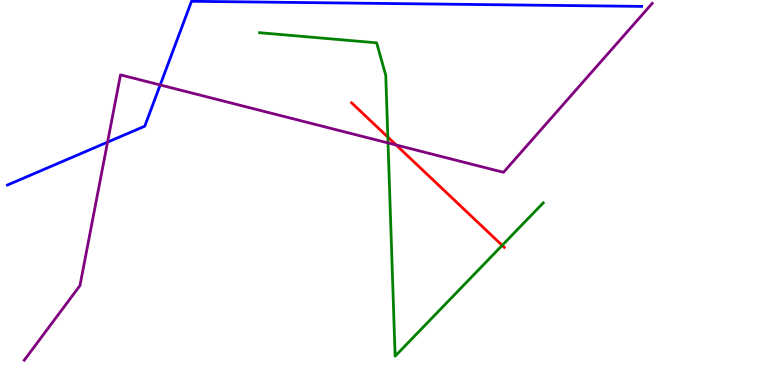[{'lines': ['blue', 'red'], 'intersections': []}, {'lines': ['green', 'red'], 'intersections': [{'x': 5.0, 'y': 6.44}, {'x': 6.48, 'y': 3.63}]}, {'lines': ['purple', 'red'], 'intersections': [{'x': 5.11, 'y': 6.23}]}, {'lines': ['blue', 'green'], 'intersections': []}, {'lines': ['blue', 'purple'], 'intersections': [{'x': 1.39, 'y': 6.31}, {'x': 2.07, 'y': 7.79}]}, {'lines': ['green', 'purple'], 'intersections': [{'x': 5.01, 'y': 6.29}]}]